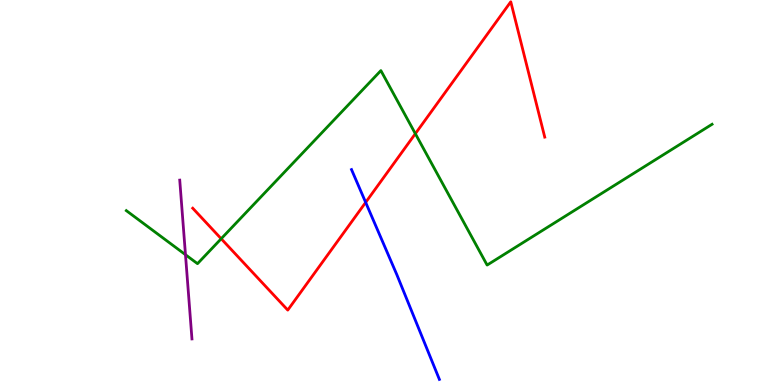[{'lines': ['blue', 'red'], 'intersections': [{'x': 4.72, 'y': 4.74}]}, {'lines': ['green', 'red'], 'intersections': [{'x': 2.85, 'y': 3.8}, {'x': 5.36, 'y': 6.53}]}, {'lines': ['purple', 'red'], 'intersections': []}, {'lines': ['blue', 'green'], 'intersections': []}, {'lines': ['blue', 'purple'], 'intersections': []}, {'lines': ['green', 'purple'], 'intersections': [{'x': 2.39, 'y': 3.38}]}]